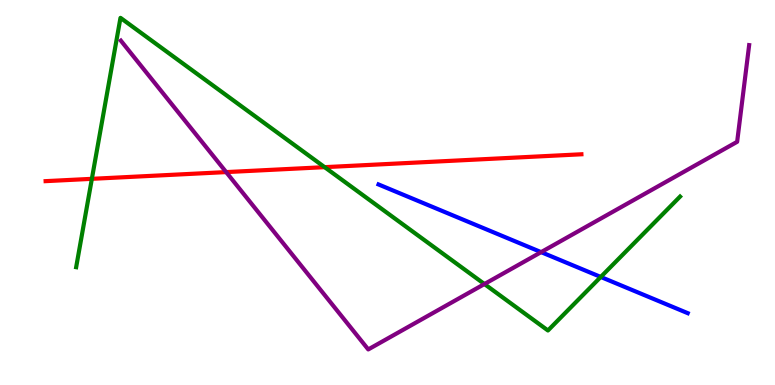[{'lines': ['blue', 'red'], 'intersections': []}, {'lines': ['green', 'red'], 'intersections': [{'x': 1.19, 'y': 5.36}, {'x': 4.19, 'y': 5.66}]}, {'lines': ['purple', 'red'], 'intersections': [{'x': 2.92, 'y': 5.53}]}, {'lines': ['blue', 'green'], 'intersections': [{'x': 7.75, 'y': 2.81}]}, {'lines': ['blue', 'purple'], 'intersections': [{'x': 6.98, 'y': 3.45}]}, {'lines': ['green', 'purple'], 'intersections': [{'x': 6.25, 'y': 2.62}]}]